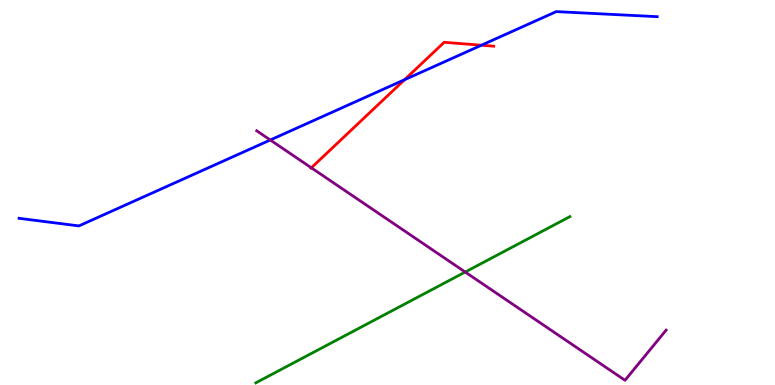[{'lines': ['blue', 'red'], 'intersections': [{'x': 5.22, 'y': 7.93}, {'x': 6.21, 'y': 8.83}]}, {'lines': ['green', 'red'], 'intersections': []}, {'lines': ['purple', 'red'], 'intersections': [{'x': 4.02, 'y': 5.64}]}, {'lines': ['blue', 'green'], 'intersections': []}, {'lines': ['blue', 'purple'], 'intersections': [{'x': 3.49, 'y': 6.36}]}, {'lines': ['green', 'purple'], 'intersections': [{'x': 6.0, 'y': 2.93}]}]